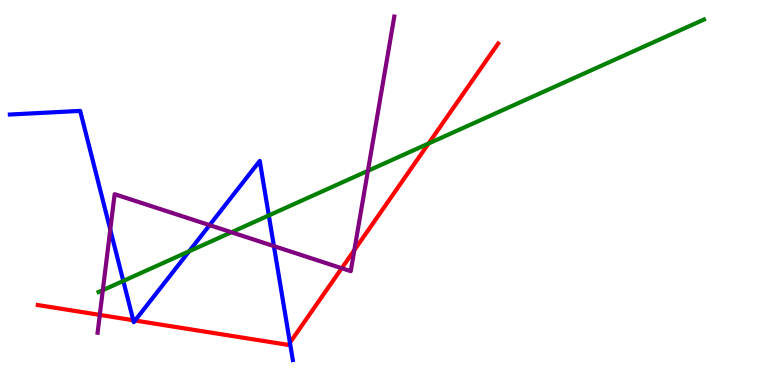[{'lines': ['blue', 'red'], 'intersections': [{'x': 1.72, 'y': 1.68}, {'x': 1.74, 'y': 1.67}, {'x': 3.74, 'y': 1.1}]}, {'lines': ['green', 'red'], 'intersections': [{'x': 5.53, 'y': 6.27}]}, {'lines': ['purple', 'red'], 'intersections': [{'x': 1.29, 'y': 1.82}, {'x': 4.41, 'y': 3.03}, {'x': 4.57, 'y': 3.5}]}, {'lines': ['blue', 'green'], 'intersections': [{'x': 1.59, 'y': 2.7}, {'x': 2.44, 'y': 3.47}, {'x': 3.47, 'y': 4.4}]}, {'lines': ['blue', 'purple'], 'intersections': [{'x': 1.42, 'y': 4.04}, {'x': 2.7, 'y': 4.15}, {'x': 3.53, 'y': 3.61}]}, {'lines': ['green', 'purple'], 'intersections': [{'x': 1.33, 'y': 2.46}, {'x': 2.99, 'y': 3.97}, {'x': 4.75, 'y': 5.56}]}]